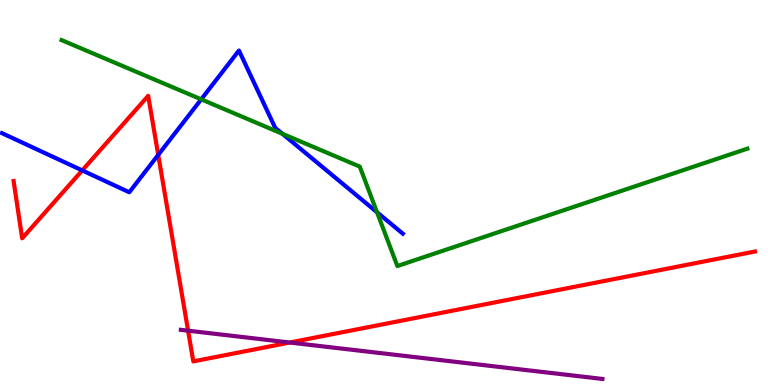[{'lines': ['blue', 'red'], 'intersections': [{'x': 1.06, 'y': 5.57}, {'x': 2.04, 'y': 5.98}]}, {'lines': ['green', 'red'], 'intersections': []}, {'lines': ['purple', 'red'], 'intersections': [{'x': 2.43, 'y': 1.41}, {'x': 3.74, 'y': 1.1}]}, {'lines': ['blue', 'green'], 'intersections': [{'x': 2.6, 'y': 7.42}, {'x': 3.64, 'y': 6.53}, {'x': 4.86, 'y': 4.49}]}, {'lines': ['blue', 'purple'], 'intersections': []}, {'lines': ['green', 'purple'], 'intersections': []}]